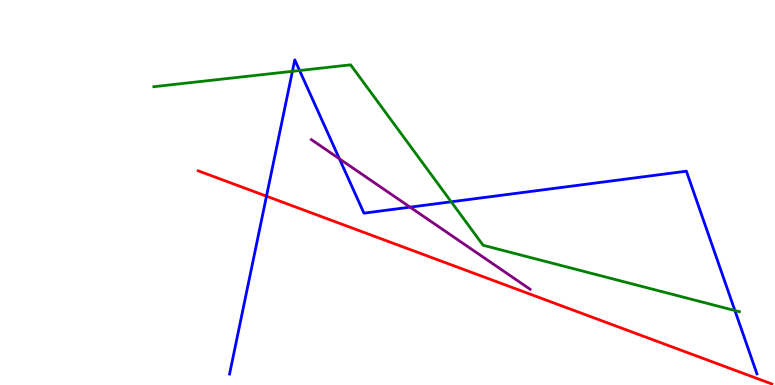[{'lines': ['blue', 'red'], 'intersections': [{'x': 3.44, 'y': 4.9}]}, {'lines': ['green', 'red'], 'intersections': []}, {'lines': ['purple', 'red'], 'intersections': []}, {'lines': ['blue', 'green'], 'intersections': [{'x': 3.77, 'y': 8.15}, {'x': 3.87, 'y': 8.17}, {'x': 5.82, 'y': 4.76}, {'x': 9.48, 'y': 1.93}]}, {'lines': ['blue', 'purple'], 'intersections': [{'x': 4.38, 'y': 5.87}, {'x': 5.29, 'y': 4.62}]}, {'lines': ['green', 'purple'], 'intersections': []}]